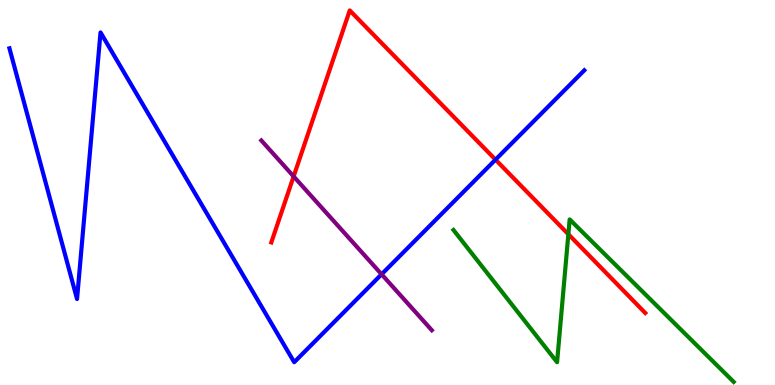[{'lines': ['blue', 'red'], 'intersections': [{'x': 6.39, 'y': 5.85}]}, {'lines': ['green', 'red'], 'intersections': [{'x': 7.33, 'y': 3.92}]}, {'lines': ['purple', 'red'], 'intersections': [{'x': 3.79, 'y': 5.42}]}, {'lines': ['blue', 'green'], 'intersections': []}, {'lines': ['blue', 'purple'], 'intersections': [{'x': 4.92, 'y': 2.88}]}, {'lines': ['green', 'purple'], 'intersections': []}]